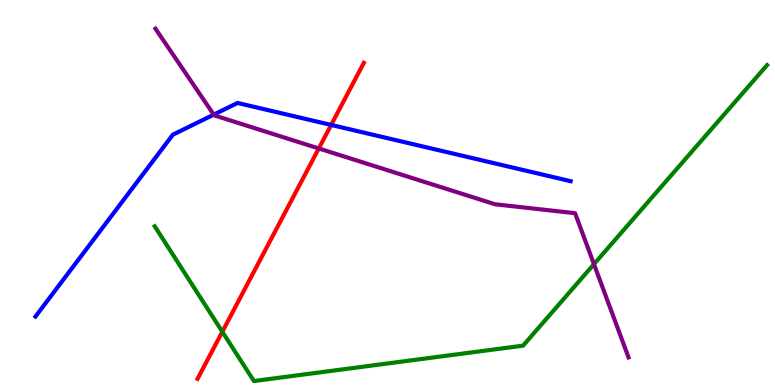[{'lines': ['blue', 'red'], 'intersections': [{'x': 4.27, 'y': 6.75}]}, {'lines': ['green', 'red'], 'intersections': [{'x': 2.87, 'y': 1.38}]}, {'lines': ['purple', 'red'], 'intersections': [{'x': 4.11, 'y': 6.14}]}, {'lines': ['blue', 'green'], 'intersections': []}, {'lines': ['blue', 'purple'], 'intersections': [{'x': 2.76, 'y': 7.02}]}, {'lines': ['green', 'purple'], 'intersections': [{'x': 7.66, 'y': 3.14}]}]